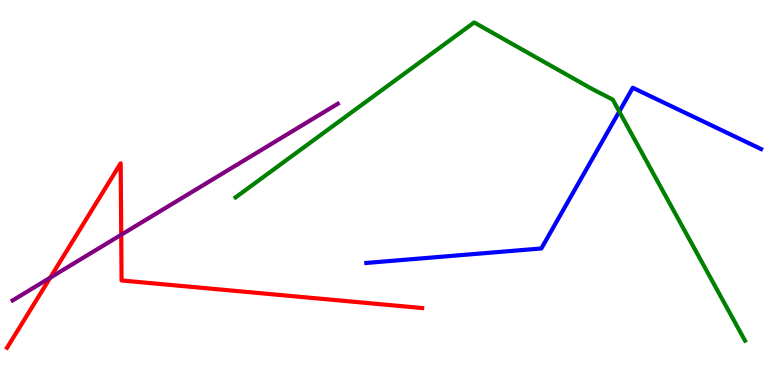[{'lines': ['blue', 'red'], 'intersections': []}, {'lines': ['green', 'red'], 'intersections': []}, {'lines': ['purple', 'red'], 'intersections': [{'x': 0.648, 'y': 2.79}, {'x': 1.56, 'y': 3.9}]}, {'lines': ['blue', 'green'], 'intersections': [{'x': 7.99, 'y': 7.1}]}, {'lines': ['blue', 'purple'], 'intersections': []}, {'lines': ['green', 'purple'], 'intersections': []}]